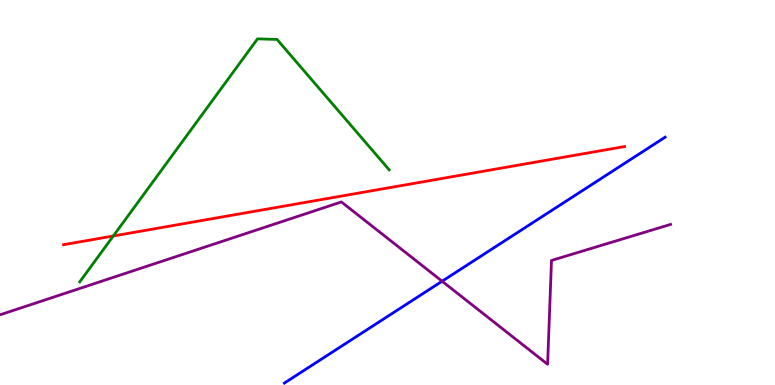[{'lines': ['blue', 'red'], 'intersections': []}, {'lines': ['green', 'red'], 'intersections': [{'x': 1.46, 'y': 3.87}]}, {'lines': ['purple', 'red'], 'intersections': []}, {'lines': ['blue', 'green'], 'intersections': []}, {'lines': ['blue', 'purple'], 'intersections': [{'x': 5.7, 'y': 2.7}]}, {'lines': ['green', 'purple'], 'intersections': []}]